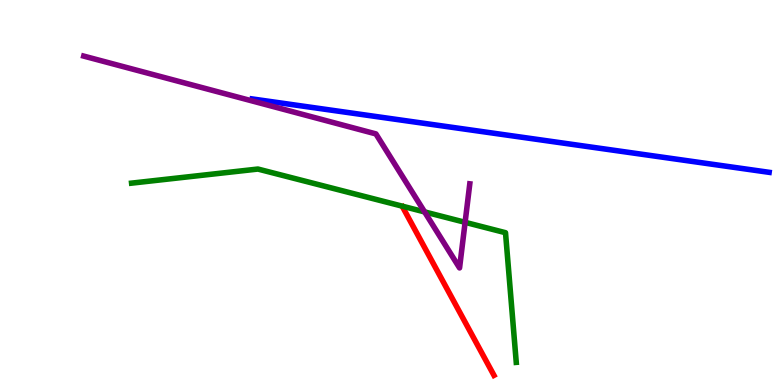[{'lines': ['blue', 'red'], 'intersections': []}, {'lines': ['green', 'red'], 'intersections': []}, {'lines': ['purple', 'red'], 'intersections': []}, {'lines': ['blue', 'green'], 'intersections': []}, {'lines': ['blue', 'purple'], 'intersections': []}, {'lines': ['green', 'purple'], 'intersections': [{'x': 5.48, 'y': 4.5}, {'x': 6.0, 'y': 4.23}]}]